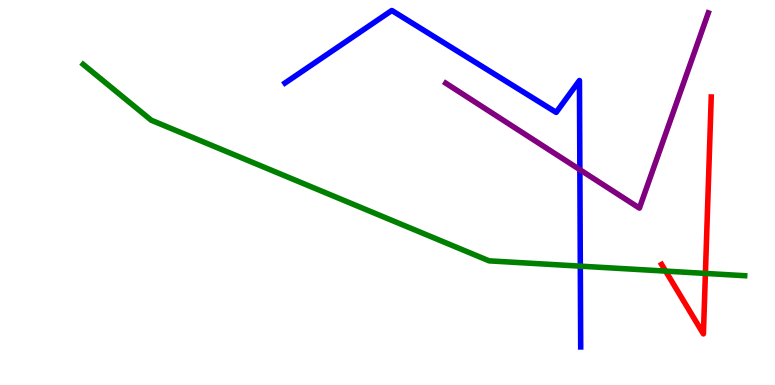[{'lines': ['blue', 'red'], 'intersections': []}, {'lines': ['green', 'red'], 'intersections': [{'x': 8.59, 'y': 2.96}, {'x': 9.1, 'y': 2.9}]}, {'lines': ['purple', 'red'], 'intersections': []}, {'lines': ['blue', 'green'], 'intersections': [{'x': 7.49, 'y': 3.09}]}, {'lines': ['blue', 'purple'], 'intersections': [{'x': 7.48, 'y': 5.59}]}, {'lines': ['green', 'purple'], 'intersections': []}]